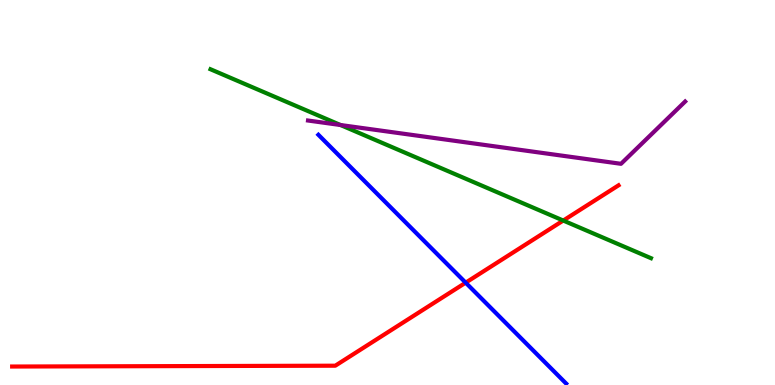[{'lines': ['blue', 'red'], 'intersections': [{'x': 6.01, 'y': 2.66}]}, {'lines': ['green', 'red'], 'intersections': [{'x': 7.27, 'y': 4.27}]}, {'lines': ['purple', 'red'], 'intersections': []}, {'lines': ['blue', 'green'], 'intersections': []}, {'lines': ['blue', 'purple'], 'intersections': []}, {'lines': ['green', 'purple'], 'intersections': [{'x': 4.39, 'y': 6.75}]}]